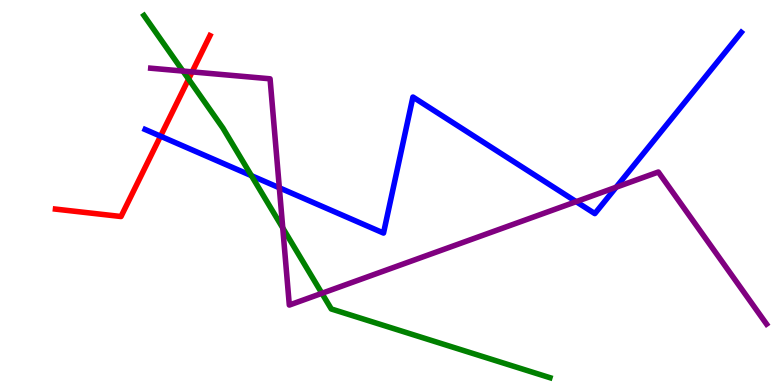[{'lines': ['blue', 'red'], 'intersections': [{'x': 2.07, 'y': 6.46}]}, {'lines': ['green', 'red'], 'intersections': [{'x': 2.43, 'y': 7.95}]}, {'lines': ['purple', 'red'], 'intersections': [{'x': 2.48, 'y': 8.13}]}, {'lines': ['blue', 'green'], 'intersections': [{'x': 3.24, 'y': 5.44}]}, {'lines': ['blue', 'purple'], 'intersections': [{'x': 3.6, 'y': 5.12}, {'x': 7.43, 'y': 4.76}, {'x': 7.95, 'y': 5.14}]}, {'lines': ['green', 'purple'], 'intersections': [{'x': 2.36, 'y': 8.15}, {'x': 3.65, 'y': 4.08}, {'x': 4.15, 'y': 2.38}]}]